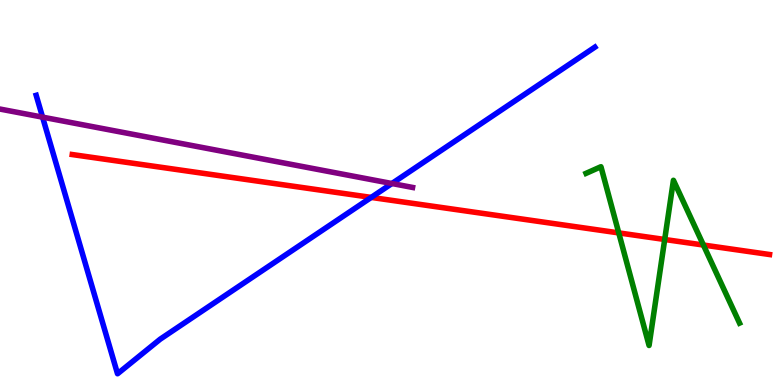[{'lines': ['blue', 'red'], 'intersections': [{'x': 4.79, 'y': 4.87}]}, {'lines': ['green', 'red'], 'intersections': [{'x': 7.98, 'y': 3.95}, {'x': 8.58, 'y': 3.78}, {'x': 9.08, 'y': 3.64}]}, {'lines': ['purple', 'red'], 'intersections': []}, {'lines': ['blue', 'green'], 'intersections': []}, {'lines': ['blue', 'purple'], 'intersections': [{'x': 0.549, 'y': 6.96}, {'x': 5.06, 'y': 5.23}]}, {'lines': ['green', 'purple'], 'intersections': []}]